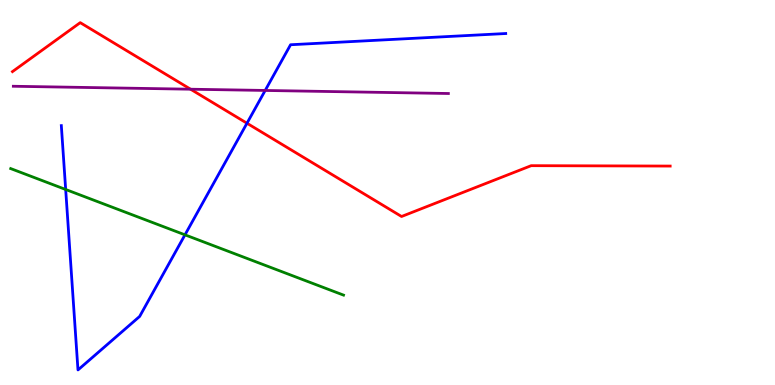[{'lines': ['blue', 'red'], 'intersections': [{'x': 3.19, 'y': 6.8}]}, {'lines': ['green', 'red'], 'intersections': []}, {'lines': ['purple', 'red'], 'intersections': [{'x': 2.46, 'y': 7.68}]}, {'lines': ['blue', 'green'], 'intersections': [{'x': 0.847, 'y': 5.08}, {'x': 2.39, 'y': 3.9}]}, {'lines': ['blue', 'purple'], 'intersections': [{'x': 3.42, 'y': 7.65}]}, {'lines': ['green', 'purple'], 'intersections': []}]